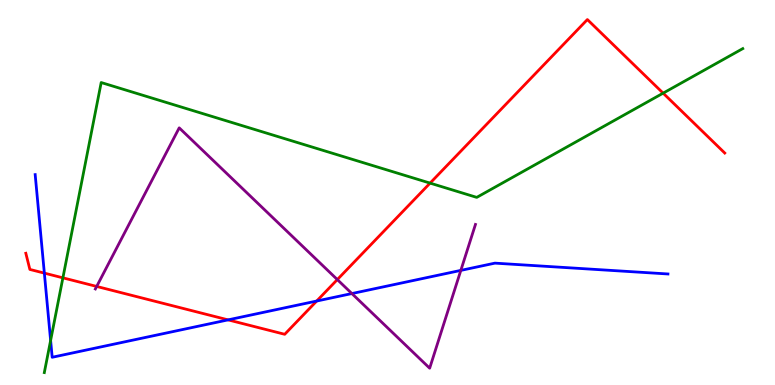[{'lines': ['blue', 'red'], 'intersections': [{'x': 0.572, 'y': 2.91}, {'x': 2.94, 'y': 1.69}, {'x': 4.09, 'y': 2.18}]}, {'lines': ['green', 'red'], 'intersections': [{'x': 0.812, 'y': 2.78}, {'x': 5.55, 'y': 5.24}, {'x': 8.56, 'y': 7.58}]}, {'lines': ['purple', 'red'], 'intersections': [{'x': 1.25, 'y': 2.56}, {'x': 4.35, 'y': 2.74}]}, {'lines': ['blue', 'green'], 'intersections': [{'x': 0.653, 'y': 1.16}]}, {'lines': ['blue', 'purple'], 'intersections': [{'x': 4.54, 'y': 2.38}, {'x': 5.95, 'y': 2.98}]}, {'lines': ['green', 'purple'], 'intersections': []}]